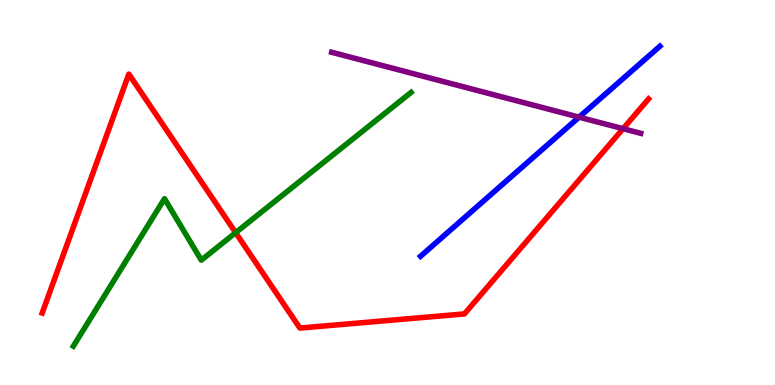[{'lines': ['blue', 'red'], 'intersections': []}, {'lines': ['green', 'red'], 'intersections': [{'x': 3.04, 'y': 3.96}]}, {'lines': ['purple', 'red'], 'intersections': [{'x': 8.04, 'y': 6.66}]}, {'lines': ['blue', 'green'], 'intersections': []}, {'lines': ['blue', 'purple'], 'intersections': [{'x': 7.47, 'y': 6.96}]}, {'lines': ['green', 'purple'], 'intersections': []}]